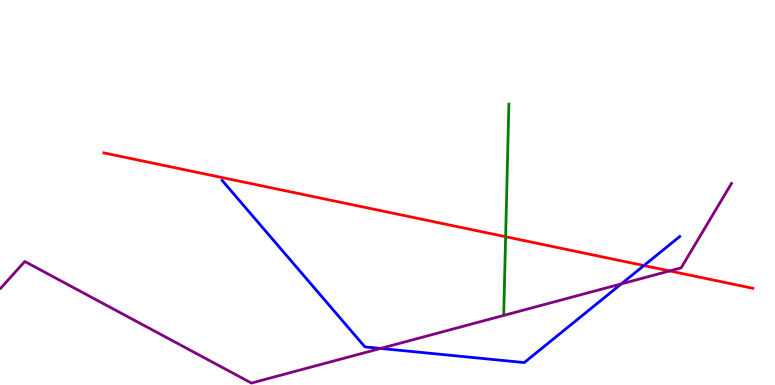[{'lines': ['blue', 'red'], 'intersections': [{'x': 8.31, 'y': 3.1}]}, {'lines': ['green', 'red'], 'intersections': [{'x': 6.52, 'y': 3.85}]}, {'lines': ['purple', 'red'], 'intersections': [{'x': 8.64, 'y': 2.96}]}, {'lines': ['blue', 'green'], 'intersections': []}, {'lines': ['blue', 'purple'], 'intersections': [{'x': 4.91, 'y': 0.95}, {'x': 8.02, 'y': 2.63}]}, {'lines': ['green', 'purple'], 'intersections': []}]